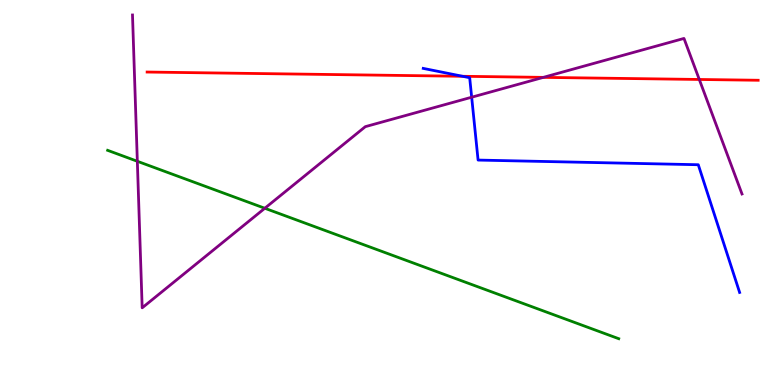[{'lines': ['blue', 'red'], 'intersections': [{'x': 5.97, 'y': 8.02}]}, {'lines': ['green', 'red'], 'intersections': []}, {'lines': ['purple', 'red'], 'intersections': [{'x': 7.01, 'y': 7.99}, {'x': 9.02, 'y': 7.94}]}, {'lines': ['blue', 'green'], 'intersections': []}, {'lines': ['blue', 'purple'], 'intersections': [{'x': 6.09, 'y': 7.47}]}, {'lines': ['green', 'purple'], 'intersections': [{'x': 1.77, 'y': 5.81}, {'x': 3.42, 'y': 4.59}]}]